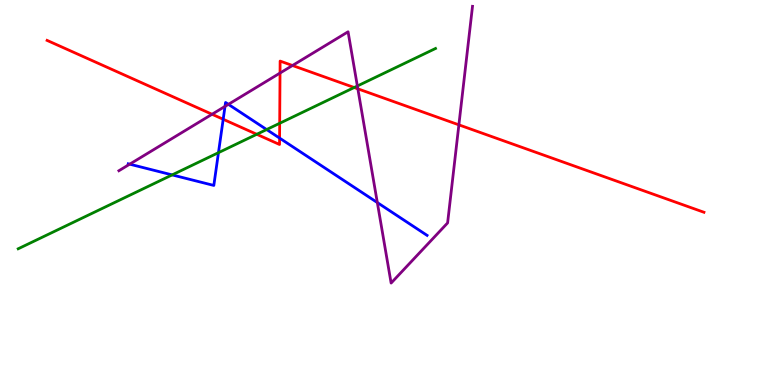[{'lines': ['blue', 'red'], 'intersections': [{'x': 2.88, 'y': 6.9}, {'x': 3.61, 'y': 6.41}]}, {'lines': ['green', 'red'], 'intersections': [{'x': 3.31, 'y': 6.51}, {'x': 3.61, 'y': 6.8}, {'x': 4.57, 'y': 7.73}]}, {'lines': ['purple', 'red'], 'intersections': [{'x': 2.74, 'y': 7.03}, {'x': 3.61, 'y': 8.1}, {'x': 3.77, 'y': 8.3}, {'x': 4.62, 'y': 7.69}, {'x': 5.92, 'y': 6.76}]}, {'lines': ['blue', 'green'], 'intersections': [{'x': 2.22, 'y': 5.46}, {'x': 2.82, 'y': 6.03}, {'x': 3.44, 'y': 6.64}]}, {'lines': ['blue', 'purple'], 'intersections': [{'x': 1.67, 'y': 5.74}, {'x': 2.9, 'y': 7.24}, {'x': 2.95, 'y': 7.29}, {'x': 4.87, 'y': 4.74}]}, {'lines': ['green', 'purple'], 'intersections': [{'x': 4.61, 'y': 7.77}]}]